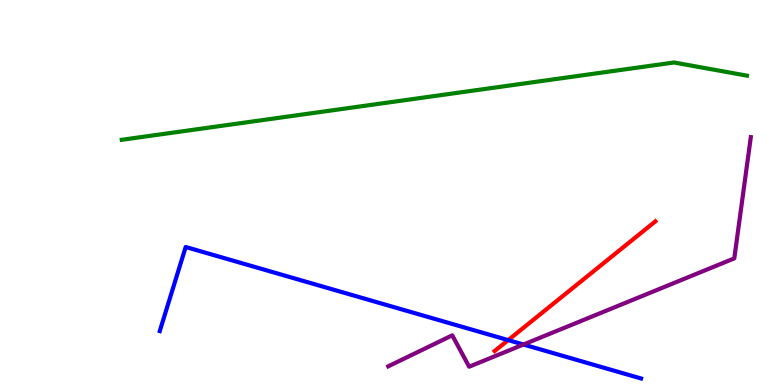[{'lines': ['blue', 'red'], 'intersections': [{'x': 6.56, 'y': 1.17}]}, {'lines': ['green', 'red'], 'intersections': []}, {'lines': ['purple', 'red'], 'intersections': []}, {'lines': ['blue', 'green'], 'intersections': []}, {'lines': ['blue', 'purple'], 'intersections': [{'x': 6.75, 'y': 1.05}]}, {'lines': ['green', 'purple'], 'intersections': []}]